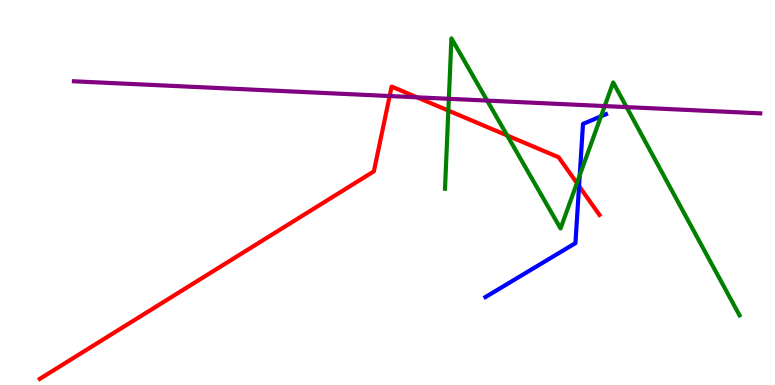[{'lines': ['blue', 'red'], 'intersections': [{'x': 7.47, 'y': 5.17}]}, {'lines': ['green', 'red'], 'intersections': [{'x': 5.79, 'y': 7.13}, {'x': 6.54, 'y': 6.48}, {'x': 7.44, 'y': 5.24}]}, {'lines': ['purple', 'red'], 'intersections': [{'x': 5.03, 'y': 7.51}, {'x': 5.38, 'y': 7.47}]}, {'lines': ['blue', 'green'], 'intersections': [{'x': 7.48, 'y': 5.45}, {'x': 7.75, 'y': 6.98}]}, {'lines': ['blue', 'purple'], 'intersections': []}, {'lines': ['green', 'purple'], 'intersections': [{'x': 5.79, 'y': 7.43}, {'x': 6.29, 'y': 7.39}, {'x': 7.8, 'y': 7.24}, {'x': 8.08, 'y': 7.22}]}]